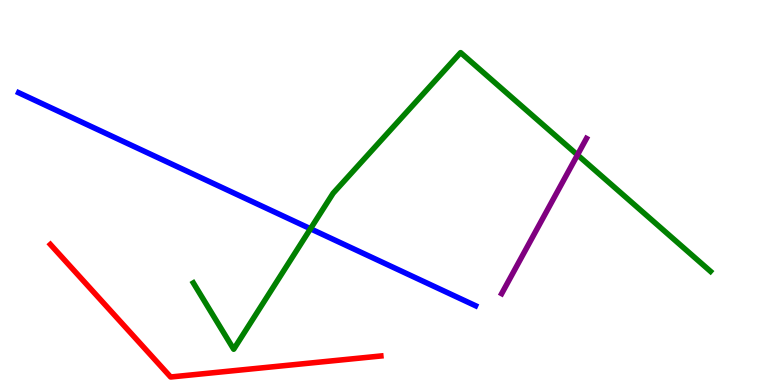[{'lines': ['blue', 'red'], 'intersections': []}, {'lines': ['green', 'red'], 'intersections': []}, {'lines': ['purple', 'red'], 'intersections': []}, {'lines': ['blue', 'green'], 'intersections': [{'x': 4.01, 'y': 4.06}]}, {'lines': ['blue', 'purple'], 'intersections': []}, {'lines': ['green', 'purple'], 'intersections': [{'x': 7.45, 'y': 5.98}]}]